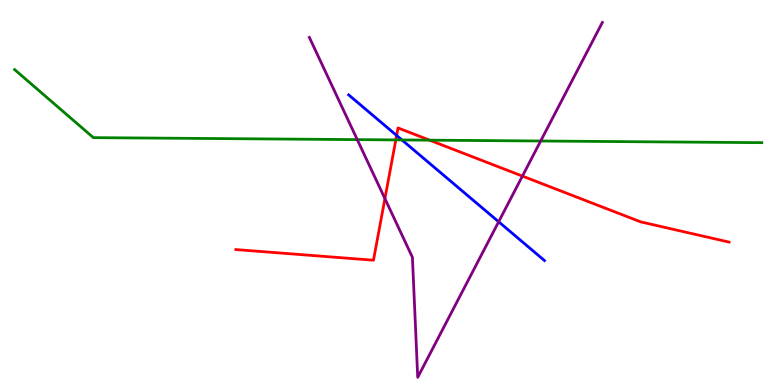[{'lines': ['blue', 'red'], 'intersections': [{'x': 5.12, 'y': 6.48}]}, {'lines': ['green', 'red'], 'intersections': [{'x': 5.11, 'y': 6.37}, {'x': 5.54, 'y': 6.36}]}, {'lines': ['purple', 'red'], 'intersections': [{'x': 4.97, 'y': 4.84}, {'x': 6.74, 'y': 5.43}]}, {'lines': ['blue', 'green'], 'intersections': [{'x': 5.19, 'y': 6.36}]}, {'lines': ['blue', 'purple'], 'intersections': [{'x': 6.43, 'y': 4.24}]}, {'lines': ['green', 'purple'], 'intersections': [{'x': 4.61, 'y': 6.37}, {'x': 6.98, 'y': 6.34}]}]